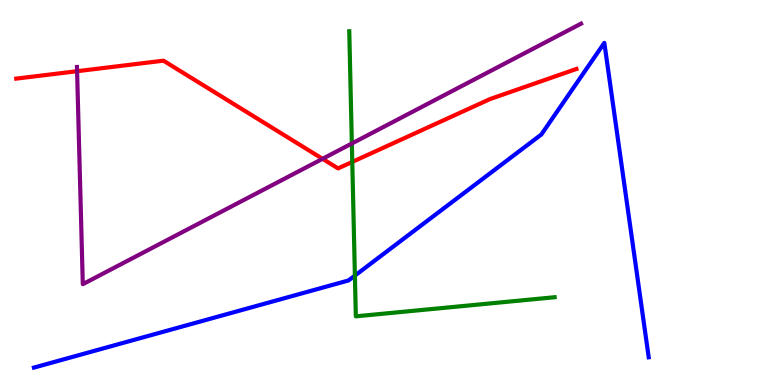[{'lines': ['blue', 'red'], 'intersections': []}, {'lines': ['green', 'red'], 'intersections': [{'x': 4.55, 'y': 5.79}]}, {'lines': ['purple', 'red'], 'intersections': [{'x': 0.995, 'y': 8.15}, {'x': 4.16, 'y': 5.87}]}, {'lines': ['blue', 'green'], 'intersections': [{'x': 4.58, 'y': 2.84}]}, {'lines': ['blue', 'purple'], 'intersections': []}, {'lines': ['green', 'purple'], 'intersections': [{'x': 4.54, 'y': 6.27}]}]